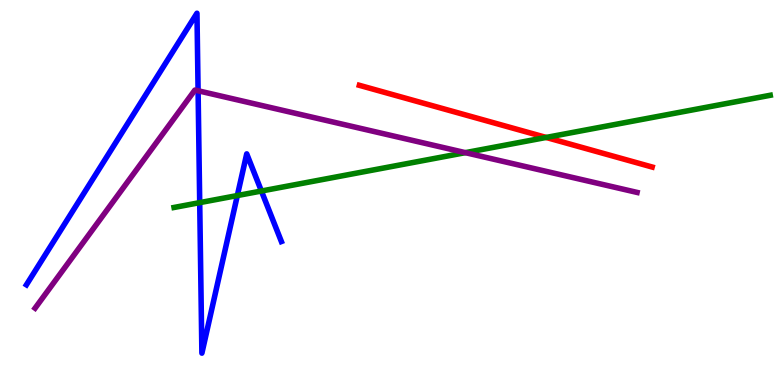[{'lines': ['blue', 'red'], 'intersections': []}, {'lines': ['green', 'red'], 'intersections': [{'x': 7.05, 'y': 6.43}]}, {'lines': ['purple', 'red'], 'intersections': []}, {'lines': ['blue', 'green'], 'intersections': [{'x': 2.58, 'y': 4.74}, {'x': 3.06, 'y': 4.92}, {'x': 3.37, 'y': 5.04}]}, {'lines': ['blue', 'purple'], 'intersections': [{'x': 2.56, 'y': 7.64}]}, {'lines': ['green', 'purple'], 'intersections': [{'x': 6.0, 'y': 6.04}]}]